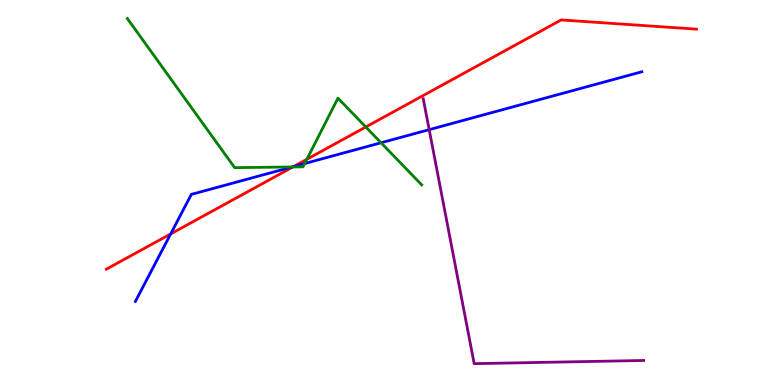[{'lines': ['blue', 'red'], 'intersections': [{'x': 2.2, 'y': 3.92}, {'x': 3.79, 'y': 5.67}]}, {'lines': ['green', 'red'], 'intersections': [{'x': 3.78, 'y': 5.66}, {'x': 3.96, 'y': 5.86}, {'x': 4.72, 'y': 6.7}]}, {'lines': ['purple', 'red'], 'intersections': []}, {'lines': ['blue', 'green'], 'intersections': [{'x': 3.77, 'y': 5.66}, {'x': 3.93, 'y': 5.75}, {'x': 4.92, 'y': 6.29}]}, {'lines': ['blue', 'purple'], 'intersections': [{'x': 5.54, 'y': 6.63}]}, {'lines': ['green', 'purple'], 'intersections': []}]